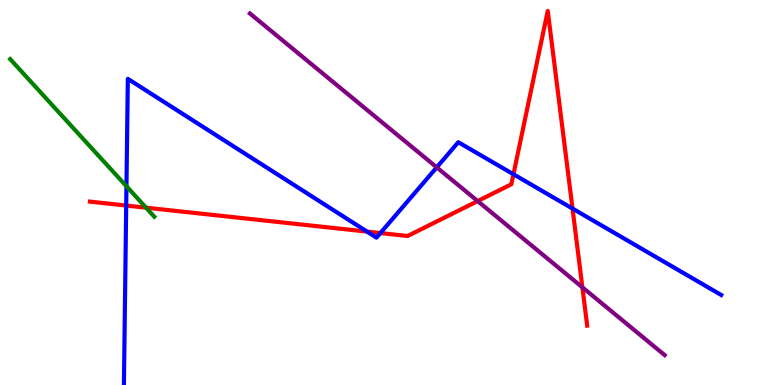[{'lines': ['blue', 'red'], 'intersections': [{'x': 1.63, 'y': 4.66}, {'x': 4.74, 'y': 3.98}, {'x': 4.91, 'y': 3.95}, {'x': 6.63, 'y': 5.47}, {'x': 7.39, 'y': 4.58}]}, {'lines': ['green', 'red'], 'intersections': [{'x': 1.88, 'y': 4.61}]}, {'lines': ['purple', 'red'], 'intersections': [{'x': 6.16, 'y': 4.78}, {'x': 7.51, 'y': 2.54}]}, {'lines': ['blue', 'green'], 'intersections': [{'x': 1.63, 'y': 5.16}]}, {'lines': ['blue', 'purple'], 'intersections': [{'x': 5.64, 'y': 5.65}]}, {'lines': ['green', 'purple'], 'intersections': []}]